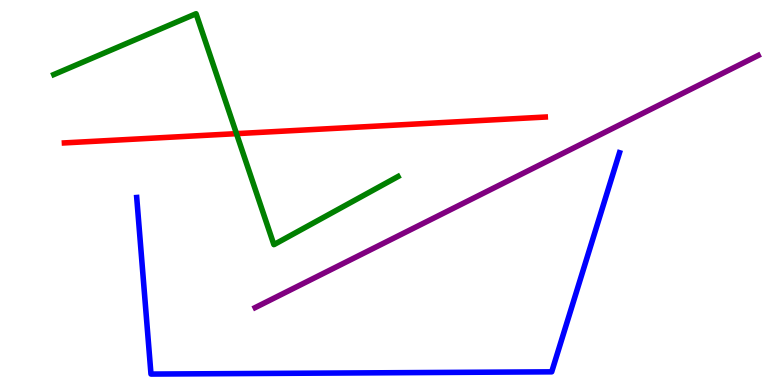[{'lines': ['blue', 'red'], 'intersections': []}, {'lines': ['green', 'red'], 'intersections': [{'x': 3.05, 'y': 6.53}]}, {'lines': ['purple', 'red'], 'intersections': []}, {'lines': ['blue', 'green'], 'intersections': []}, {'lines': ['blue', 'purple'], 'intersections': []}, {'lines': ['green', 'purple'], 'intersections': []}]